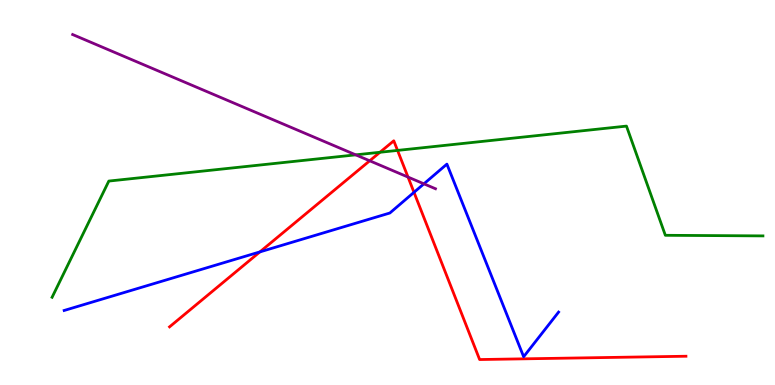[{'lines': ['blue', 'red'], 'intersections': [{'x': 3.35, 'y': 3.46}, {'x': 5.34, 'y': 5.0}]}, {'lines': ['green', 'red'], 'intersections': [{'x': 4.9, 'y': 6.04}, {'x': 5.13, 'y': 6.09}]}, {'lines': ['purple', 'red'], 'intersections': [{'x': 4.77, 'y': 5.82}, {'x': 5.26, 'y': 5.4}]}, {'lines': ['blue', 'green'], 'intersections': []}, {'lines': ['blue', 'purple'], 'intersections': [{'x': 5.47, 'y': 5.23}]}, {'lines': ['green', 'purple'], 'intersections': [{'x': 4.59, 'y': 5.98}]}]